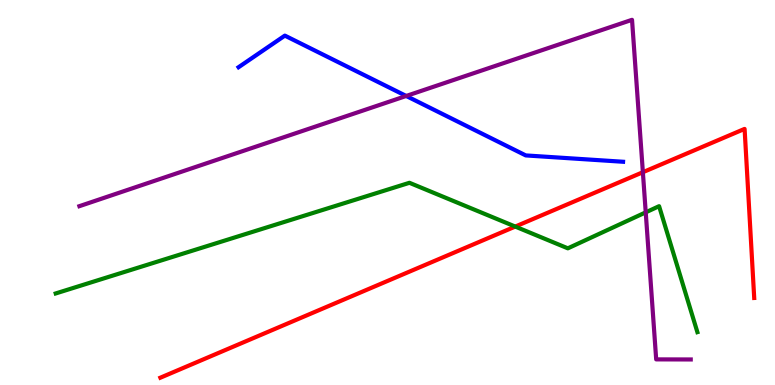[{'lines': ['blue', 'red'], 'intersections': []}, {'lines': ['green', 'red'], 'intersections': [{'x': 6.65, 'y': 4.12}]}, {'lines': ['purple', 'red'], 'intersections': [{'x': 8.3, 'y': 5.53}]}, {'lines': ['blue', 'green'], 'intersections': []}, {'lines': ['blue', 'purple'], 'intersections': [{'x': 5.24, 'y': 7.51}]}, {'lines': ['green', 'purple'], 'intersections': [{'x': 8.33, 'y': 4.48}]}]